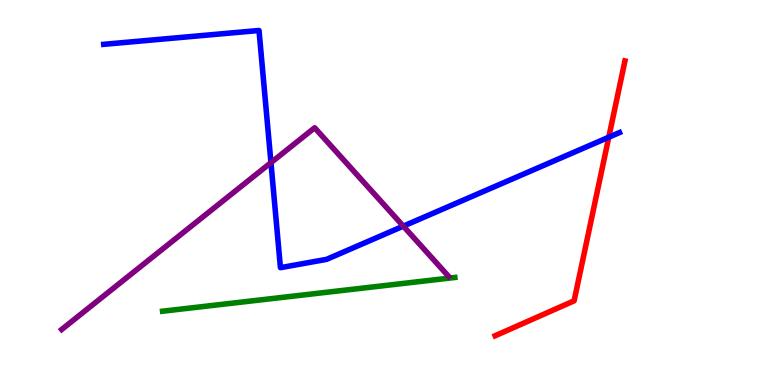[{'lines': ['blue', 'red'], 'intersections': [{'x': 7.86, 'y': 6.44}]}, {'lines': ['green', 'red'], 'intersections': []}, {'lines': ['purple', 'red'], 'intersections': []}, {'lines': ['blue', 'green'], 'intersections': []}, {'lines': ['blue', 'purple'], 'intersections': [{'x': 3.5, 'y': 5.78}, {'x': 5.2, 'y': 4.13}]}, {'lines': ['green', 'purple'], 'intersections': []}]